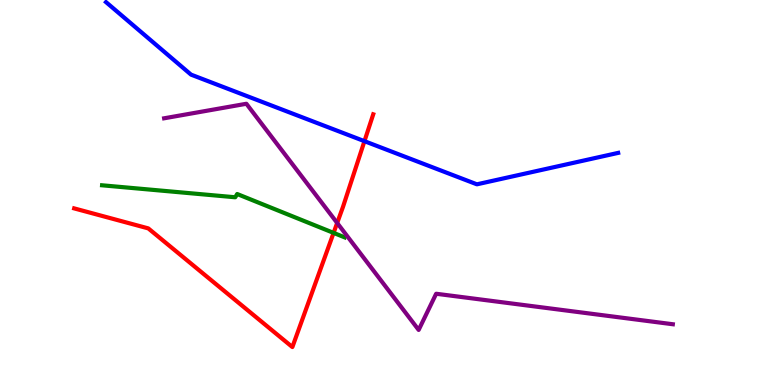[{'lines': ['blue', 'red'], 'intersections': [{'x': 4.7, 'y': 6.33}]}, {'lines': ['green', 'red'], 'intersections': [{'x': 4.3, 'y': 3.95}]}, {'lines': ['purple', 'red'], 'intersections': [{'x': 4.35, 'y': 4.21}]}, {'lines': ['blue', 'green'], 'intersections': []}, {'lines': ['blue', 'purple'], 'intersections': []}, {'lines': ['green', 'purple'], 'intersections': []}]